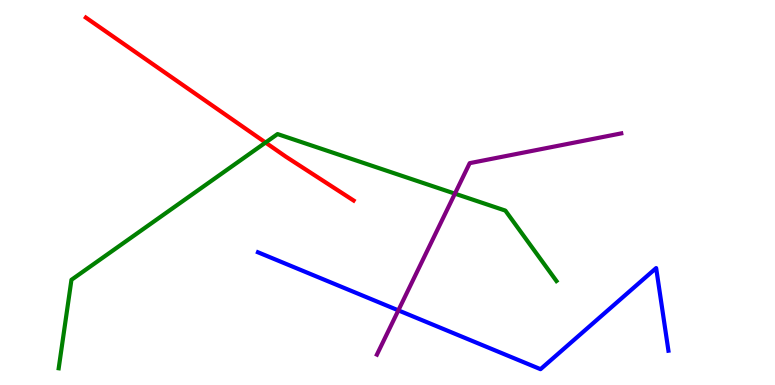[{'lines': ['blue', 'red'], 'intersections': []}, {'lines': ['green', 'red'], 'intersections': [{'x': 3.43, 'y': 6.3}]}, {'lines': ['purple', 'red'], 'intersections': []}, {'lines': ['blue', 'green'], 'intersections': []}, {'lines': ['blue', 'purple'], 'intersections': [{'x': 5.14, 'y': 1.94}]}, {'lines': ['green', 'purple'], 'intersections': [{'x': 5.87, 'y': 4.97}]}]